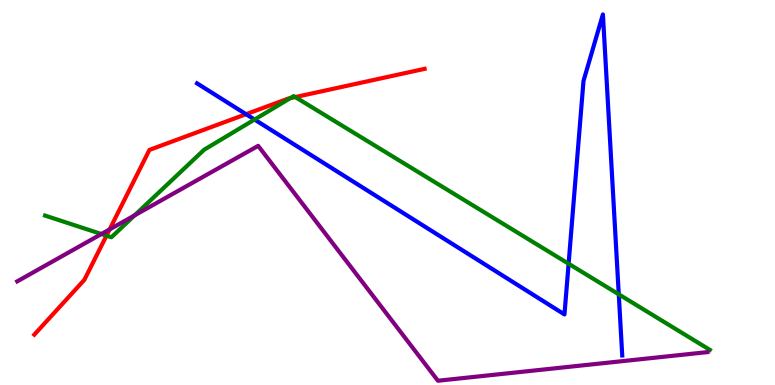[{'lines': ['blue', 'red'], 'intersections': [{'x': 3.17, 'y': 7.03}]}, {'lines': ['green', 'red'], 'intersections': [{'x': 1.37, 'y': 3.88}, {'x': 3.75, 'y': 7.45}, {'x': 3.81, 'y': 7.48}]}, {'lines': ['purple', 'red'], 'intersections': [{'x': 1.41, 'y': 4.04}]}, {'lines': ['blue', 'green'], 'intersections': [{'x': 3.28, 'y': 6.89}, {'x': 7.34, 'y': 3.15}, {'x': 7.98, 'y': 2.36}]}, {'lines': ['blue', 'purple'], 'intersections': []}, {'lines': ['green', 'purple'], 'intersections': [{'x': 1.31, 'y': 3.92}, {'x': 1.74, 'y': 4.41}]}]